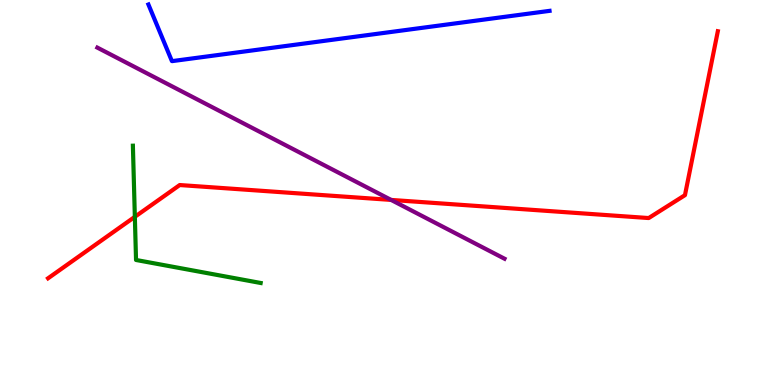[{'lines': ['blue', 'red'], 'intersections': []}, {'lines': ['green', 'red'], 'intersections': [{'x': 1.74, 'y': 4.37}]}, {'lines': ['purple', 'red'], 'intersections': [{'x': 5.05, 'y': 4.81}]}, {'lines': ['blue', 'green'], 'intersections': []}, {'lines': ['blue', 'purple'], 'intersections': []}, {'lines': ['green', 'purple'], 'intersections': []}]